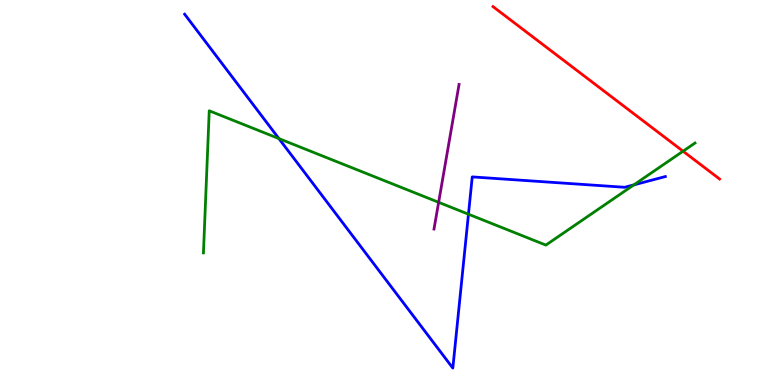[{'lines': ['blue', 'red'], 'intersections': []}, {'lines': ['green', 'red'], 'intersections': [{'x': 8.81, 'y': 6.07}]}, {'lines': ['purple', 'red'], 'intersections': []}, {'lines': ['blue', 'green'], 'intersections': [{'x': 3.6, 'y': 6.4}, {'x': 6.04, 'y': 4.44}, {'x': 8.18, 'y': 5.2}]}, {'lines': ['blue', 'purple'], 'intersections': []}, {'lines': ['green', 'purple'], 'intersections': [{'x': 5.66, 'y': 4.75}]}]